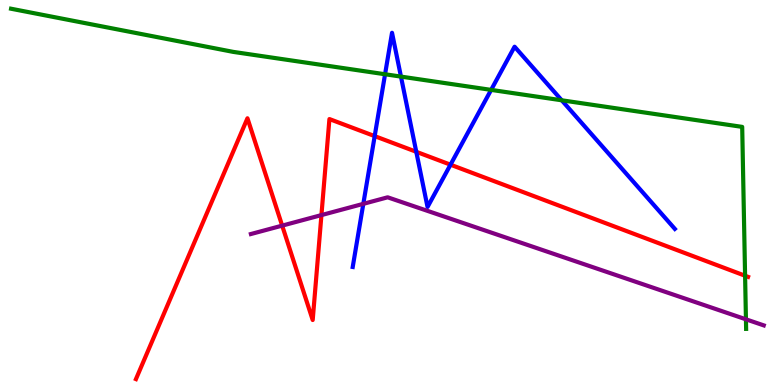[{'lines': ['blue', 'red'], 'intersections': [{'x': 4.83, 'y': 6.46}, {'x': 5.37, 'y': 6.06}, {'x': 5.81, 'y': 5.72}]}, {'lines': ['green', 'red'], 'intersections': [{'x': 9.61, 'y': 2.84}]}, {'lines': ['purple', 'red'], 'intersections': [{'x': 3.64, 'y': 4.14}, {'x': 4.15, 'y': 4.41}]}, {'lines': ['blue', 'green'], 'intersections': [{'x': 4.97, 'y': 8.07}, {'x': 5.17, 'y': 8.01}, {'x': 6.34, 'y': 7.67}, {'x': 7.25, 'y': 7.4}]}, {'lines': ['blue', 'purple'], 'intersections': [{'x': 4.69, 'y': 4.71}]}, {'lines': ['green', 'purple'], 'intersections': [{'x': 9.63, 'y': 1.71}]}]